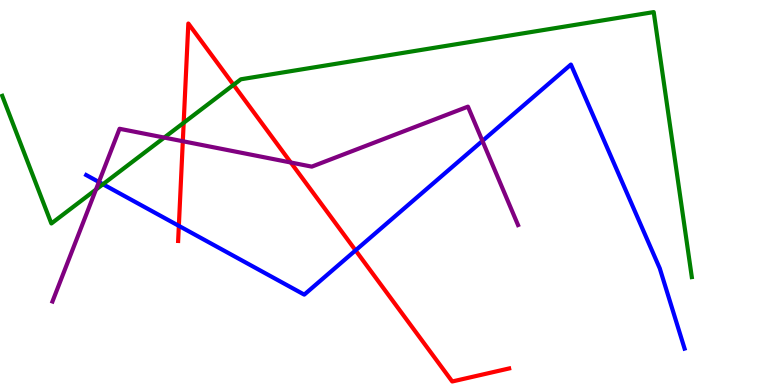[{'lines': ['blue', 'red'], 'intersections': [{'x': 2.31, 'y': 4.13}, {'x': 4.59, 'y': 3.5}]}, {'lines': ['green', 'red'], 'intersections': [{'x': 2.37, 'y': 6.81}, {'x': 3.01, 'y': 7.8}]}, {'lines': ['purple', 'red'], 'intersections': [{'x': 2.36, 'y': 6.33}, {'x': 3.75, 'y': 5.78}]}, {'lines': ['blue', 'green'], 'intersections': [{'x': 1.33, 'y': 5.21}]}, {'lines': ['blue', 'purple'], 'intersections': [{'x': 1.28, 'y': 5.27}, {'x': 6.22, 'y': 6.34}]}, {'lines': ['green', 'purple'], 'intersections': [{'x': 1.24, 'y': 5.08}, {'x': 2.12, 'y': 6.43}]}]